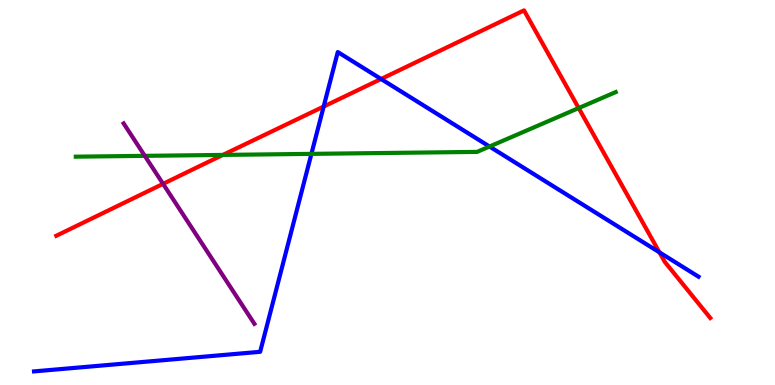[{'lines': ['blue', 'red'], 'intersections': [{'x': 4.18, 'y': 7.23}, {'x': 4.92, 'y': 7.95}, {'x': 8.51, 'y': 3.45}]}, {'lines': ['green', 'red'], 'intersections': [{'x': 2.88, 'y': 5.98}, {'x': 7.47, 'y': 7.19}]}, {'lines': ['purple', 'red'], 'intersections': [{'x': 2.1, 'y': 5.22}]}, {'lines': ['blue', 'green'], 'intersections': [{'x': 4.02, 'y': 6.0}, {'x': 6.32, 'y': 6.19}]}, {'lines': ['blue', 'purple'], 'intersections': []}, {'lines': ['green', 'purple'], 'intersections': [{'x': 1.87, 'y': 5.95}]}]